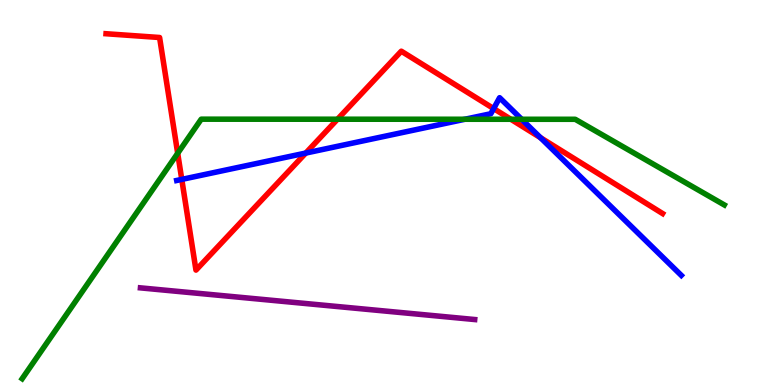[{'lines': ['blue', 'red'], 'intersections': [{'x': 2.35, 'y': 5.34}, {'x': 3.95, 'y': 6.02}, {'x': 6.37, 'y': 7.18}, {'x': 6.97, 'y': 6.42}]}, {'lines': ['green', 'red'], 'intersections': [{'x': 2.29, 'y': 6.02}, {'x': 4.35, 'y': 6.9}, {'x': 6.59, 'y': 6.9}]}, {'lines': ['purple', 'red'], 'intersections': []}, {'lines': ['blue', 'green'], 'intersections': [{'x': 6.0, 'y': 6.9}, {'x': 6.73, 'y': 6.9}]}, {'lines': ['blue', 'purple'], 'intersections': []}, {'lines': ['green', 'purple'], 'intersections': []}]